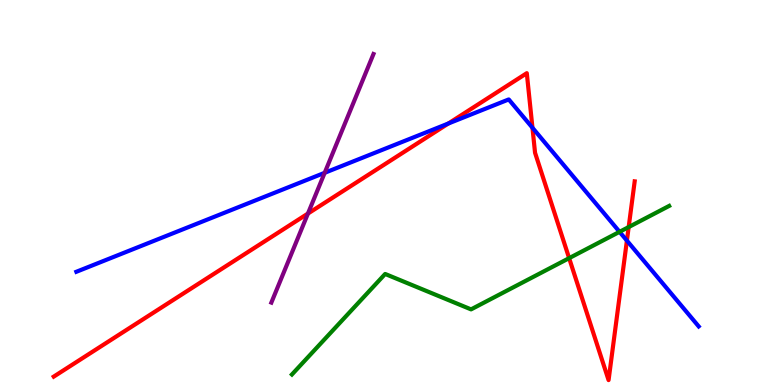[{'lines': ['blue', 'red'], 'intersections': [{'x': 5.78, 'y': 6.79}, {'x': 6.87, 'y': 6.68}, {'x': 8.09, 'y': 3.75}]}, {'lines': ['green', 'red'], 'intersections': [{'x': 7.34, 'y': 3.29}, {'x': 8.11, 'y': 4.1}]}, {'lines': ['purple', 'red'], 'intersections': [{'x': 3.97, 'y': 4.45}]}, {'lines': ['blue', 'green'], 'intersections': [{'x': 7.99, 'y': 3.98}]}, {'lines': ['blue', 'purple'], 'intersections': [{'x': 4.19, 'y': 5.51}]}, {'lines': ['green', 'purple'], 'intersections': []}]